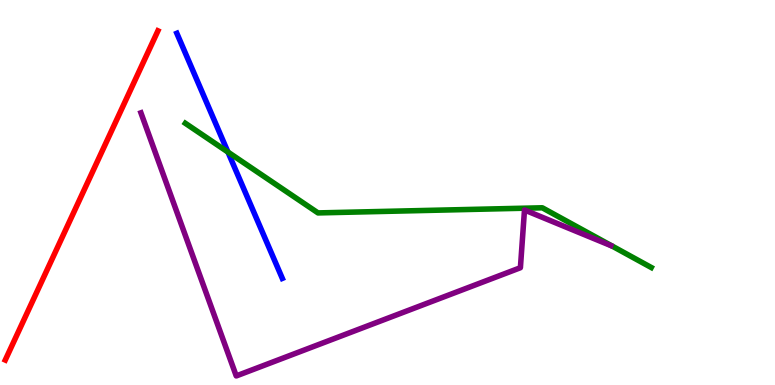[{'lines': ['blue', 'red'], 'intersections': []}, {'lines': ['green', 'red'], 'intersections': []}, {'lines': ['purple', 'red'], 'intersections': []}, {'lines': ['blue', 'green'], 'intersections': [{'x': 2.94, 'y': 6.05}]}, {'lines': ['blue', 'purple'], 'intersections': []}, {'lines': ['green', 'purple'], 'intersections': []}]